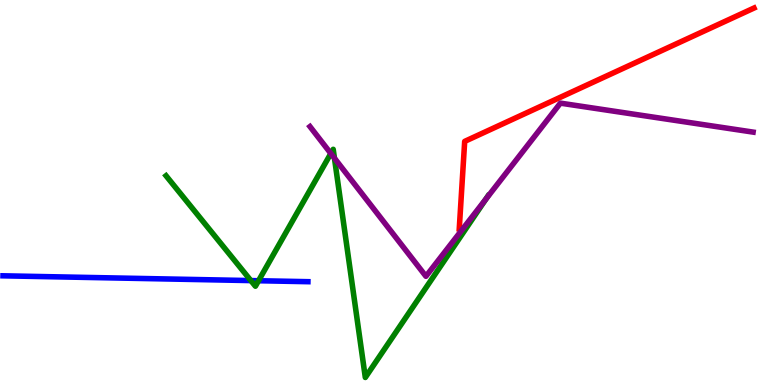[{'lines': ['blue', 'red'], 'intersections': []}, {'lines': ['green', 'red'], 'intersections': []}, {'lines': ['purple', 'red'], 'intersections': []}, {'lines': ['blue', 'green'], 'intersections': [{'x': 3.24, 'y': 2.71}, {'x': 3.34, 'y': 2.71}]}, {'lines': ['blue', 'purple'], 'intersections': []}, {'lines': ['green', 'purple'], 'intersections': [{'x': 4.27, 'y': 6.01}, {'x': 4.32, 'y': 5.89}, {'x': 6.27, 'y': 4.83}]}]